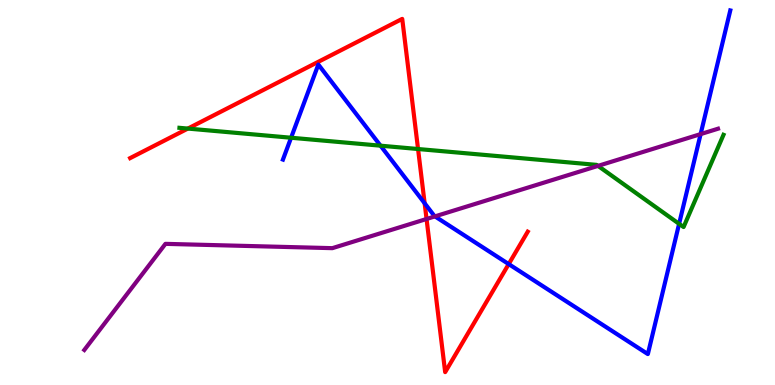[{'lines': ['blue', 'red'], 'intersections': [{'x': 5.48, 'y': 4.72}, {'x': 6.56, 'y': 3.14}]}, {'lines': ['green', 'red'], 'intersections': [{'x': 2.42, 'y': 6.66}, {'x': 5.39, 'y': 6.13}]}, {'lines': ['purple', 'red'], 'intersections': [{'x': 5.5, 'y': 4.31}]}, {'lines': ['blue', 'green'], 'intersections': [{'x': 3.76, 'y': 6.42}, {'x': 4.91, 'y': 6.22}, {'x': 8.76, 'y': 4.19}]}, {'lines': ['blue', 'purple'], 'intersections': [{'x': 5.61, 'y': 4.38}, {'x': 9.04, 'y': 6.52}]}, {'lines': ['green', 'purple'], 'intersections': [{'x': 7.72, 'y': 5.69}]}]